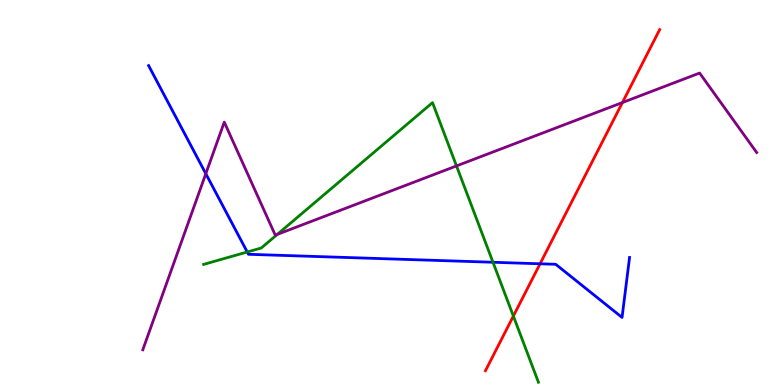[{'lines': ['blue', 'red'], 'intersections': [{'x': 6.97, 'y': 3.15}]}, {'lines': ['green', 'red'], 'intersections': [{'x': 6.62, 'y': 1.79}]}, {'lines': ['purple', 'red'], 'intersections': [{'x': 8.03, 'y': 7.34}]}, {'lines': ['blue', 'green'], 'intersections': [{'x': 3.19, 'y': 3.45}, {'x': 6.36, 'y': 3.19}]}, {'lines': ['blue', 'purple'], 'intersections': [{'x': 2.66, 'y': 5.49}]}, {'lines': ['green', 'purple'], 'intersections': [{'x': 3.58, 'y': 3.91}, {'x': 5.89, 'y': 5.69}]}]